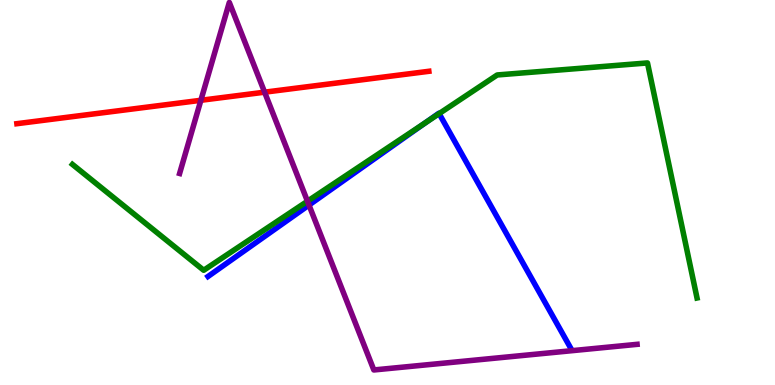[{'lines': ['blue', 'red'], 'intersections': []}, {'lines': ['green', 'red'], 'intersections': []}, {'lines': ['purple', 'red'], 'intersections': [{'x': 2.59, 'y': 7.4}, {'x': 3.41, 'y': 7.61}]}, {'lines': ['blue', 'green'], 'intersections': [{'x': 5.49, 'y': 6.82}, {'x': 5.67, 'y': 7.05}]}, {'lines': ['blue', 'purple'], 'intersections': [{'x': 3.99, 'y': 4.67}]}, {'lines': ['green', 'purple'], 'intersections': [{'x': 3.97, 'y': 4.77}]}]